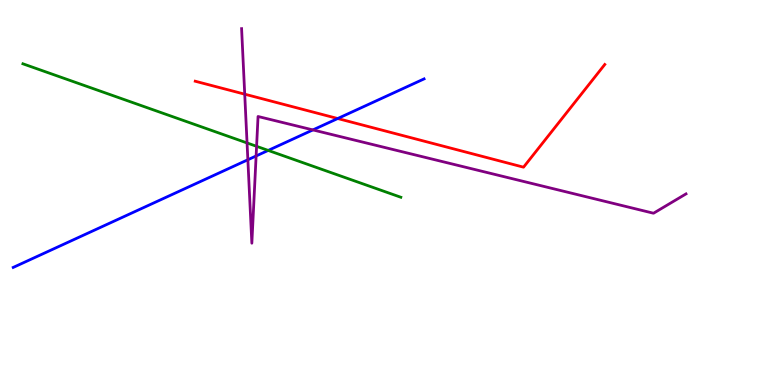[{'lines': ['blue', 'red'], 'intersections': [{'x': 4.36, 'y': 6.92}]}, {'lines': ['green', 'red'], 'intersections': []}, {'lines': ['purple', 'red'], 'intersections': [{'x': 3.16, 'y': 7.55}]}, {'lines': ['blue', 'green'], 'intersections': [{'x': 3.46, 'y': 6.09}]}, {'lines': ['blue', 'purple'], 'intersections': [{'x': 3.2, 'y': 5.85}, {'x': 3.3, 'y': 5.95}, {'x': 4.04, 'y': 6.63}]}, {'lines': ['green', 'purple'], 'intersections': [{'x': 3.19, 'y': 6.29}, {'x': 3.31, 'y': 6.2}]}]